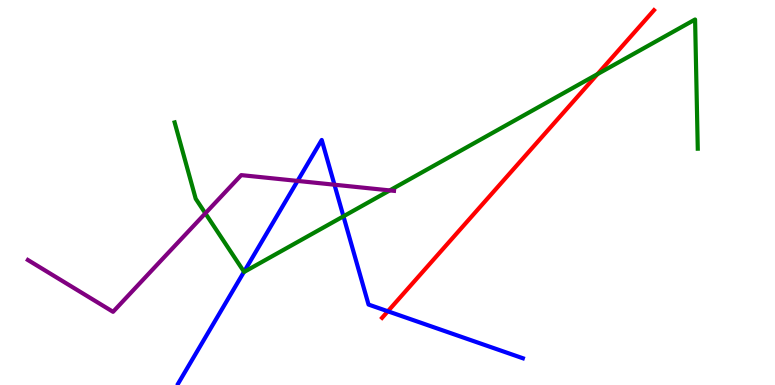[{'lines': ['blue', 'red'], 'intersections': [{'x': 5.0, 'y': 1.91}]}, {'lines': ['green', 'red'], 'intersections': [{'x': 7.71, 'y': 8.07}]}, {'lines': ['purple', 'red'], 'intersections': []}, {'lines': ['blue', 'green'], 'intersections': [{'x': 3.15, 'y': 2.94}, {'x': 4.43, 'y': 4.38}]}, {'lines': ['blue', 'purple'], 'intersections': [{'x': 3.84, 'y': 5.3}, {'x': 4.32, 'y': 5.2}]}, {'lines': ['green', 'purple'], 'intersections': [{'x': 2.65, 'y': 4.46}, {'x': 5.03, 'y': 5.05}]}]